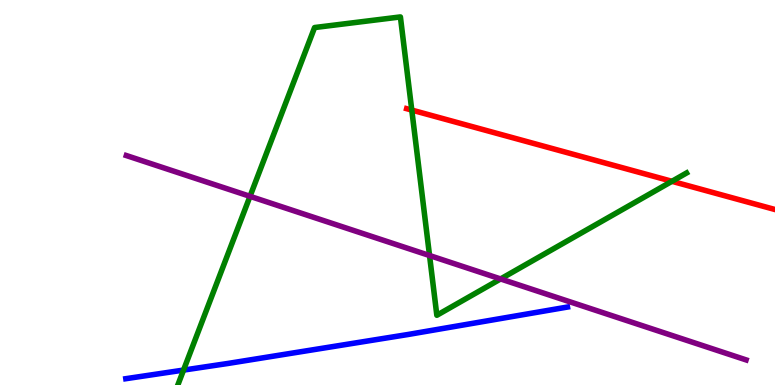[{'lines': ['blue', 'red'], 'intersections': []}, {'lines': ['green', 'red'], 'intersections': [{'x': 5.31, 'y': 7.14}, {'x': 8.67, 'y': 5.29}]}, {'lines': ['purple', 'red'], 'intersections': []}, {'lines': ['blue', 'green'], 'intersections': [{'x': 2.37, 'y': 0.387}]}, {'lines': ['blue', 'purple'], 'intersections': []}, {'lines': ['green', 'purple'], 'intersections': [{'x': 3.23, 'y': 4.9}, {'x': 5.54, 'y': 3.36}, {'x': 6.46, 'y': 2.75}]}]